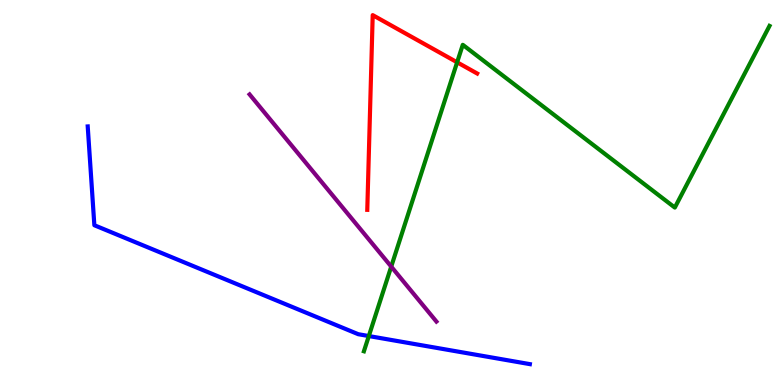[{'lines': ['blue', 'red'], 'intersections': []}, {'lines': ['green', 'red'], 'intersections': [{'x': 5.9, 'y': 8.38}]}, {'lines': ['purple', 'red'], 'intersections': []}, {'lines': ['blue', 'green'], 'intersections': [{'x': 4.76, 'y': 1.27}]}, {'lines': ['blue', 'purple'], 'intersections': []}, {'lines': ['green', 'purple'], 'intersections': [{'x': 5.05, 'y': 3.08}]}]